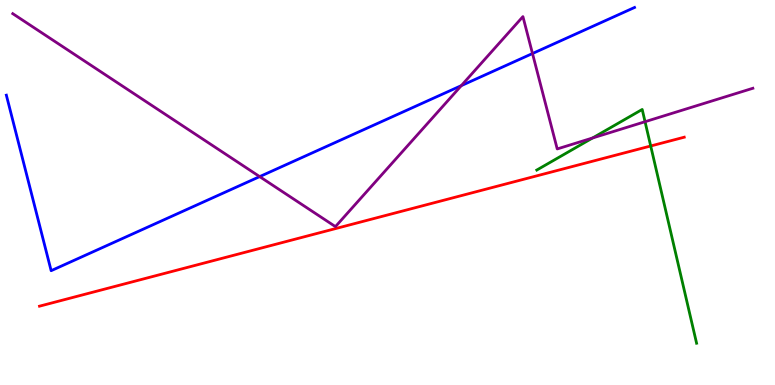[{'lines': ['blue', 'red'], 'intersections': []}, {'lines': ['green', 'red'], 'intersections': [{'x': 8.4, 'y': 6.21}]}, {'lines': ['purple', 'red'], 'intersections': []}, {'lines': ['blue', 'green'], 'intersections': []}, {'lines': ['blue', 'purple'], 'intersections': [{'x': 3.35, 'y': 5.41}, {'x': 5.95, 'y': 7.78}, {'x': 6.87, 'y': 8.61}]}, {'lines': ['green', 'purple'], 'intersections': [{'x': 7.65, 'y': 6.42}, {'x': 8.32, 'y': 6.84}]}]